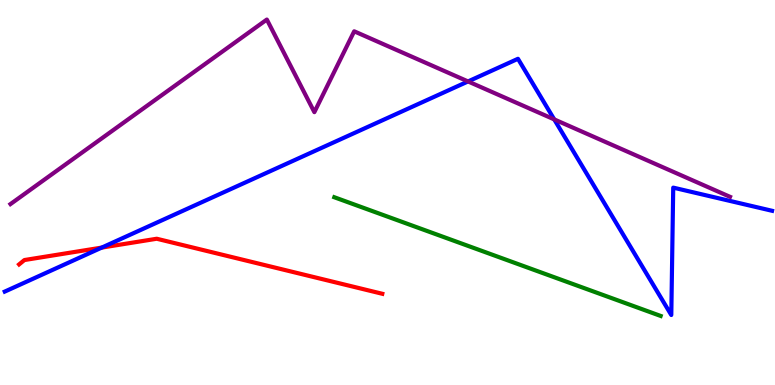[{'lines': ['blue', 'red'], 'intersections': [{'x': 1.31, 'y': 3.57}]}, {'lines': ['green', 'red'], 'intersections': []}, {'lines': ['purple', 'red'], 'intersections': []}, {'lines': ['blue', 'green'], 'intersections': []}, {'lines': ['blue', 'purple'], 'intersections': [{'x': 6.04, 'y': 7.88}, {'x': 7.15, 'y': 6.9}]}, {'lines': ['green', 'purple'], 'intersections': []}]